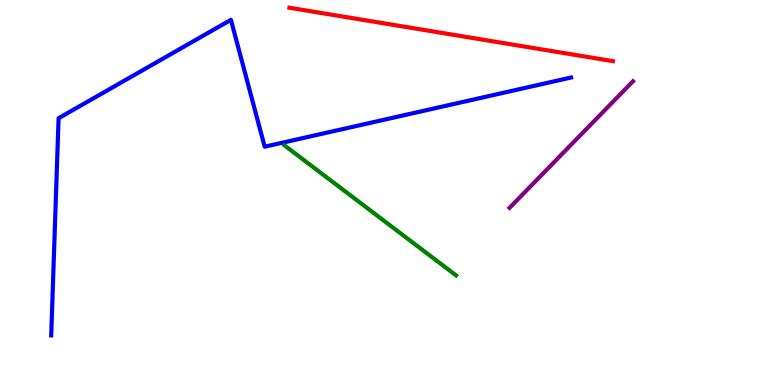[{'lines': ['blue', 'red'], 'intersections': []}, {'lines': ['green', 'red'], 'intersections': []}, {'lines': ['purple', 'red'], 'intersections': []}, {'lines': ['blue', 'green'], 'intersections': []}, {'lines': ['blue', 'purple'], 'intersections': []}, {'lines': ['green', 'purple'], 'intersections': []}]